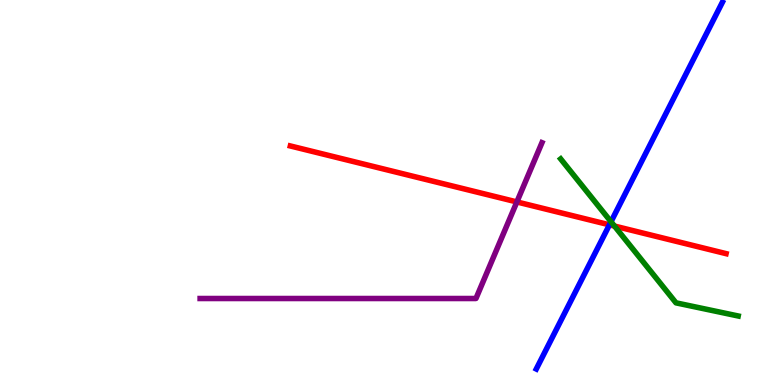[{'lines': ['blue', 'red'], 'intersections': [{'x': 7.86, 'y': 4.16}]}, {'lines': ['green', 'red'], 'intersections': [{'x': 7.93, 'y': 4.13}]}, {'lines': ['purple', 'red'], 'intersections': [{'x': 6.67, 'y': 4.75}]}, {'lines': ['blue', 'green'], 'intersections': [{'x': 7.88, 'y': 4.24}]}, {'lines': ['blue', 'purple'], 'intersections': []}, {'lines': ['green', 'purple'], 'intersections': []}]